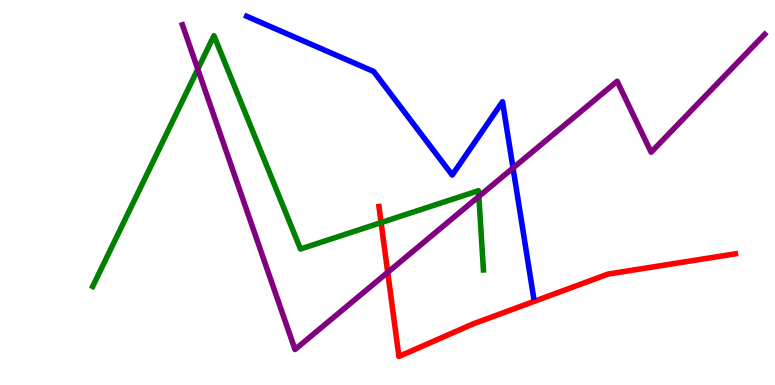[{'lines': ['blue', 'red'], 'intersections': []}, {'lines': ['green', 'red'], 'intersections': [{'x': 4.92, 'y': 4.22}]}, {'lines': ['purple', 'red'], 'intersections': [{'x': 5.0, 'y': 2.93}]}, {'lines': ['blue', 'green'], 'intersections': []}, {'lines': ['blue', 'purple'], 'intersections': [{'x': 6.62, 'y': 5.64}]}, {'lines': ['green', 'purple'], 'intersections': [{'x': 2.55, 'y': 8.2}, {'x': 6.18, 'y': 4.9}]}]